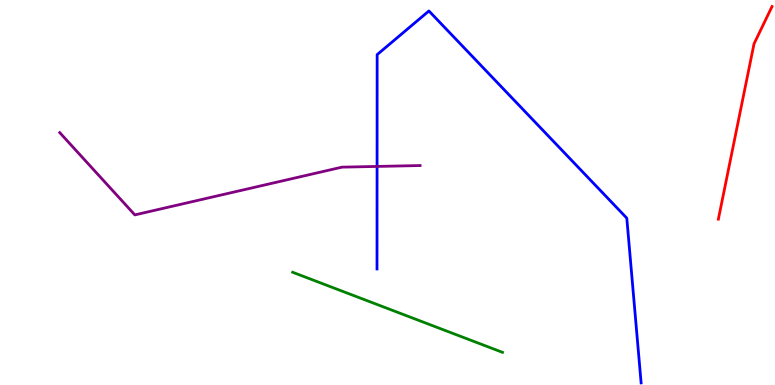[{'lines': ['blue', 'red'], 'intersections': []}, {'lines': ['green', 'red'], 'intersections': []}, {'lines': ['purple', 'red'], 'intersections': []}, {'lines': ['blue', 'green'], 'intersections': []}, {'lines': ['blue', 'purple'], 'intersections': [{'x': 4.87, 'y': 5.68}]}, {'lines': ['green', 'purple'], 'intersections': []}]